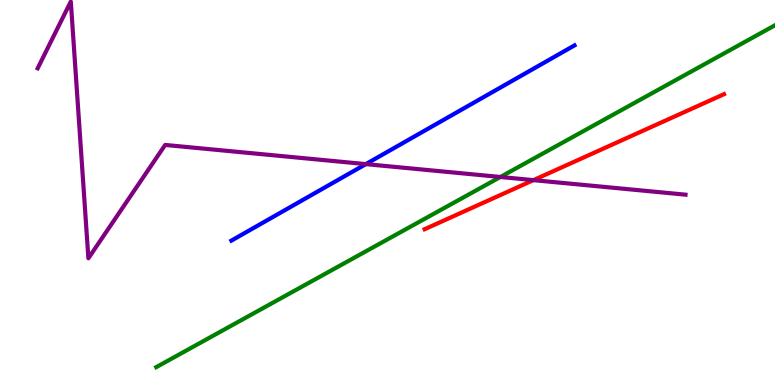[{'lines': ['blue', 'red'], 'intersections': []}, {'lines': ['green', 'red'], 'intersections': []}, {'lines': ['purple', 'red'], 'intersections': [{'x': 6.88, 'y': 5.32}]}, {'lines': ['blue', 'green'], 'intersections': []}, {'lines': ['blue', 'purple'], 'intersections': [{'x': 4.72, 'y': 5.74}]}, {'lines': ['green', 'purple'], 'intersections': [{'x': 6.46, 'y': 5.4}]}]